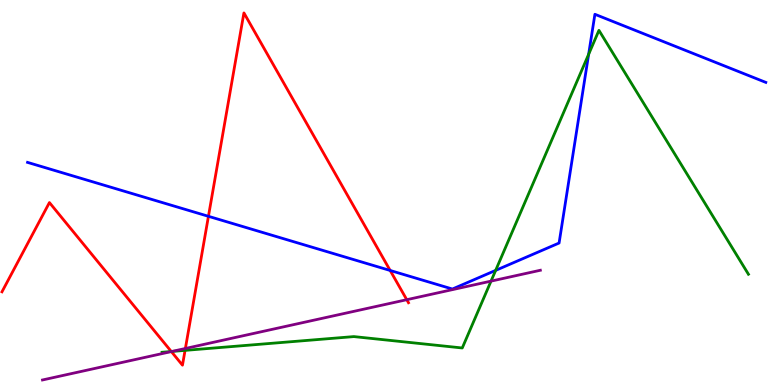[{'lines': ['blue', 'red'], 'intersections': [{'x': 2.69, 'y': 4.38}, {'x': 5.03, 'y': 2.97}]}, {'lines': ['green', 'red'], 'intersections': [{'x': 2.21, 'y': 0.87}, {'x': 2.39, 'y': 0.899}]}, {'lines': ['purple', 'red'], 'intersections': [{'x': 2.21, 'y': 0.868}, {'x': 2.39, 'y': 0.948}, {'x': 5.25, 'y': 2.22}]}, {'lines': ['blue', 'green'], 'intersections': [{'x': 6.4, 'y': 2.98}, {'x': 7.6, 'y': 8.59}]}, {'lines': ['blue', 'purple'], 'intersections': []}, {'lines': ['green', 'purple'], 'intersections': [{'x': 2.22, 'y': 0.871}, {'x': 6.34, 'y': 2.7}]}]